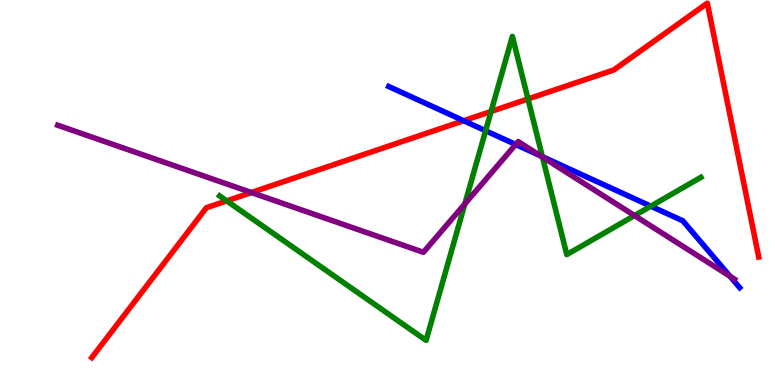[{'lines': ['blue', 'red'], 'intersections': [{'x': 5.98, 'y': 6.86}]}, {'lines': ['green', 'red'], 'intersections': [{'x': 2.93, 'y': 4.78}, {'x': 6.34, 'y': 7.11}, {'x': 6.81, 'y': 7.43}]}, {'lines': ['purple', 'red'], 'intersections': [{'x': 3.24, 'y': 5.0}]}, {'lines': ['blue', 'green'], 'intersections': [{'x': 6.27, 'y': 6.6}, {'x': 7.0, 'y': 5.93}, {'x': 8.4, 'y': 4.64}]}, {'lines': ['blue', 'purple'], 'intersections': [{'x': 6.65, 'y': 6.25}, {'x': 6.98, 'y': 5.95}, {'x': 9.42, 'y': 2.82}]}, {'lines': ['green', 'purple'], 'intersections': [{'x': 6.0, 'y': 4.7}, {'x': 7.0, 'y': 5.92}, {'x': 8.19, 'y': 4.4}]}]